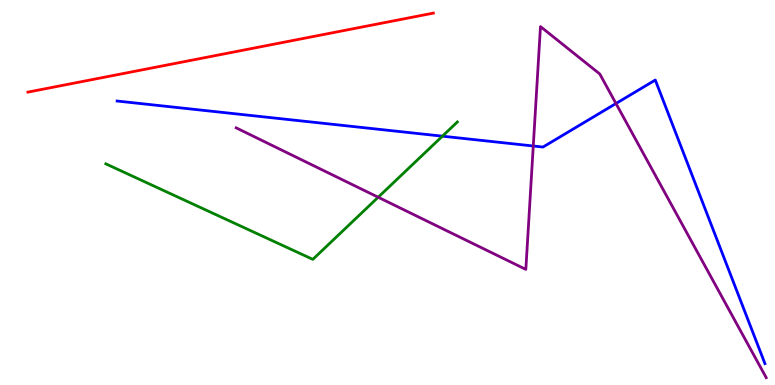[{'lines': ['blue', 'red'], 'intersections': []}, {'lines': ['green', 'red'], 'intersections': []}, {'lines': ['purple', 'red'], 'intersections': []}, {'lines': ['blue', 'green'], 'intersections': [{'x': 5.71, 'y': 6.46}]}, {'lines': ['blue', 'purple'], 'intersections': [{'x': 6.88, 'y': 6.21}, {'x': 7.95, 'y': 7.31}]}, {'lines': ['green', 'purple'], 'intersections': [{'x': 4.88, 'y': 4.88}]}]